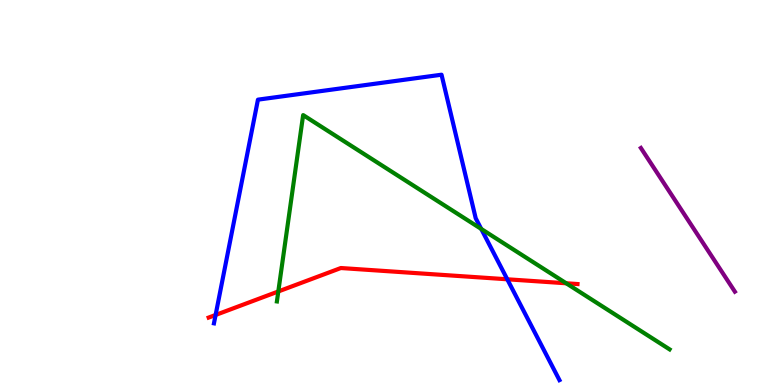[{'lines': ['blue', 'red'], 'intersections': [{'x': 2.78, 'y': 1.82}, {'x': 6.55, 'y': 2.75}]}, {'lines': ['green', 'red'], 'intersections': [{'x': 3.59, 'y': 2.43}, {'x': 7.31, 'y': 2.64}]}, {'lines': ['purple', 'red'], 'intersections': []}, {'lines': ['blue', 'green'], 'intersections': [{'x': 6.21, 'y': 4.05}]}, {'lines': ['blue', 'purple'], 'intersections': []}, {'lines': ['green', 'purple'], 'intersections': []}]